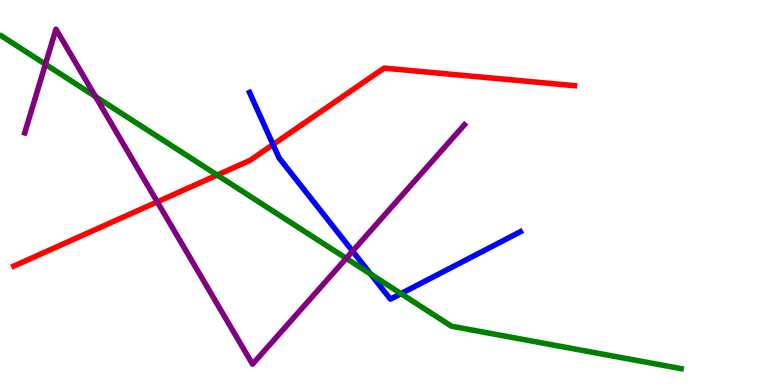[{'lines': ['blue', 'red'], 'intersections': [{'x': 3.52, 'y': 6.25}]}, {'lines': ['green', 'red'], 'intersections': [{'x': 2.8, 'y': 5.45}]}, {'lines': ['purple', 'red'], 'intersections': [{'x': 2.03, 'y': 4.76}]}, {'lines': ['blue', 'green'], 'intersections': [{'x': 4.78, 'y': 2.88}, {'x': 5.17, 'y': 2.37}]}, {'lines': ['blue', 'purple'], 'intersections': [{'x': 4.55, 'y': 3.48}]}, {'lines': ['green', 'purple'], 'intersections': [{'x': 0.586, 'y': 8.33}, {'x': 1.23, 'y': 7.49}, {'x': 4.47, 'y': 3.29}]}]